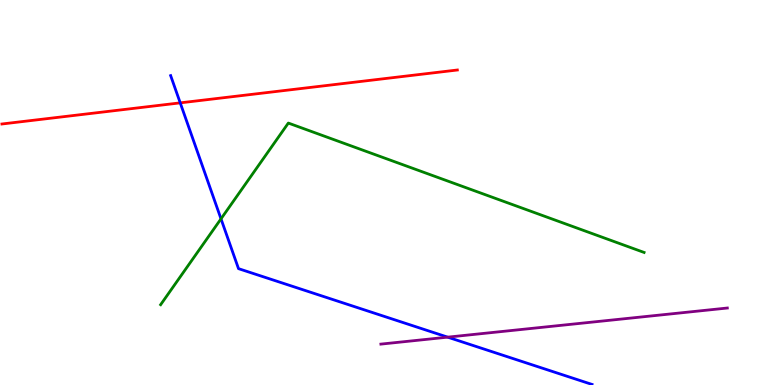[{'lines': ['blue', 'red'], 'intersections': [{'x': 2.33, 'y': 7.33}]}, {'lines': ['green', 'red'], 'intersections': []}, {'lines': ['purple', 'red'], 'intersections': []}, {'lines': ['blue', 'green'], 'intersections': [{'x': 2.85, 'y': 4.32}]}, {'lines': ['blue', 'purple'], 'intersections': [{'x': 5.78, 'y': 1.24}]}, {'lines': ['green', 'purple'], 'intersections': []}]